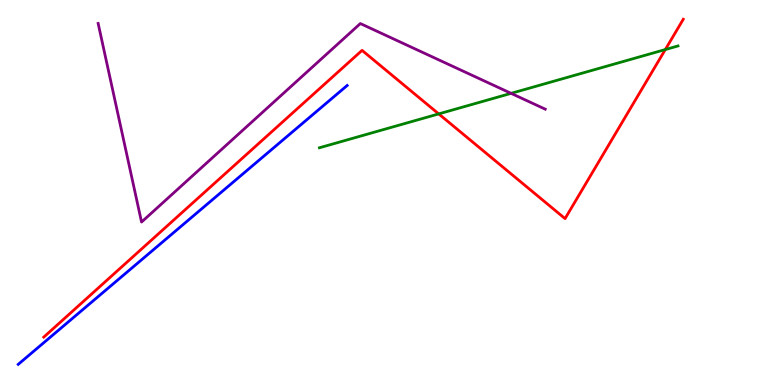[{'lines': ['blue', 'red'], 'intersections': []}, {'lines': ['green', 'red'], 'intersections': [{'x': 5.66, 'y': 7.04}, {'x': 8.58, 'y': 8.71}]}, {'lines': ['purple', 'red'], 'intersections': []}, {'lines': ['blue', 'green'], 'intersections': []}, {'lines': ['blue', 'purple'], 'intersections': []}, {'lines': ['green', 'purple'], 'intersections': [{'x': 6.59, 'y': 7.58}]}]